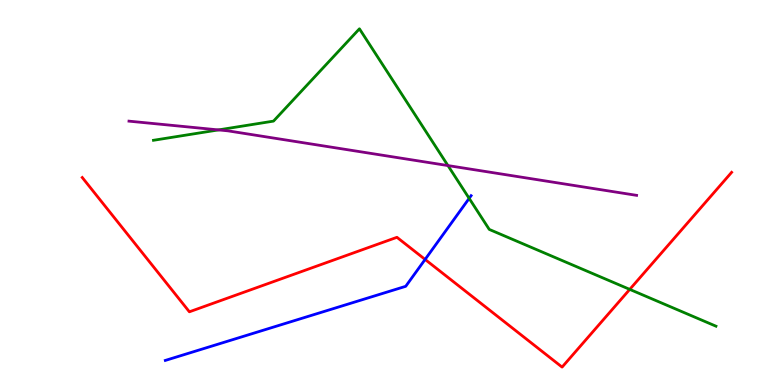[{'lines': ['blue', 'red'], 'intersections': [{'x': 5.49, 'y': 3.26}]}, {'lines': ['green', 'red'], 'intersections': [{'x': 8.13, 'y': 2.48}]}, {'lines': ['purple', 'red'], 'intersections': []}, {'lines': ['blue', 'green'], 'intersections': [{'x': 6.05, 'y': 4.85}]}, {'lines': ['blue', 'purple'], 'intersections': []}, {'lines': ['green', 'purple'], 'intersections': [{'x': 2.82, 'y': 6.63}, {'x': 5.78, 'y': 5.7}]}]